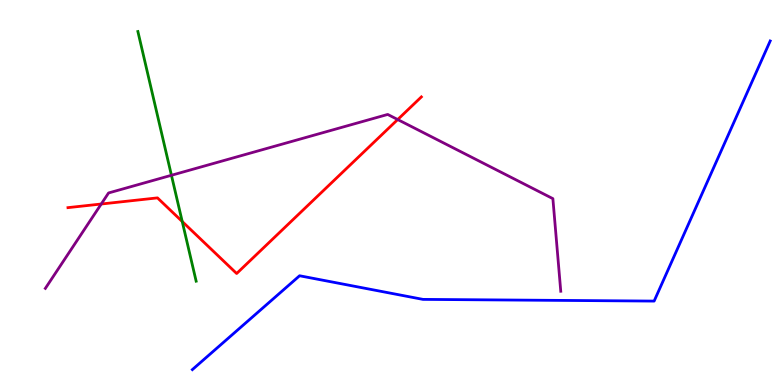[{'lines': ['blue', 'red'], 'intersections': []}, {'lines': ['green', 'red'], 'intersections': [{'x': 2.35, 'y': 4.25}]}, {'lines': ['purple', 'red'], 'intersections': [{'x': 1.31, 'y': 4.7}, {'x': 5.13, 'y': 6.89}]}, {'lines': ['blue', 'green'], 'intersections': []}, {'lines': ['blue', 'purple'], 'intersections': []}, {'lines': ['green', 'purple'], 'intersections': [{'x': 2.21, 'y': 5.45}]}]